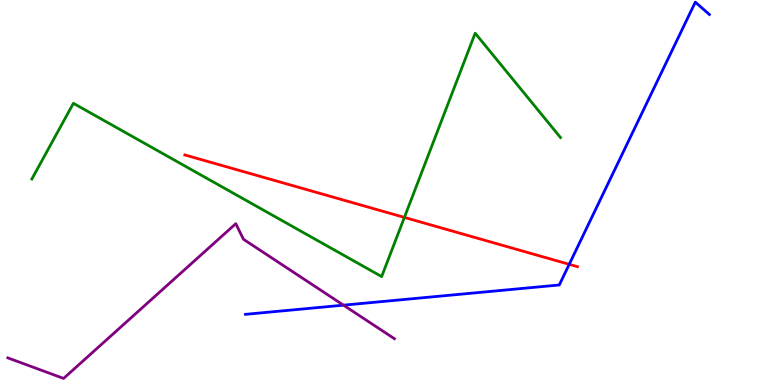[{'lines': ['blue', 'red'], 'intersections': [{'x': 7.34, 'y': 3.13}]}, {'lines': ['green', 'red'], 'intersections': [{'x': 5.22, 'y': 4.35}]}, {'lines': ['purple', 'red'], 'intersections': []}, {'lines': ['blue', 'green'], 'intersections': []}, {'lines': ['blue', 'purple'], 'intersections': [{'x': 4.43, 'y': 2.07}]}, {'lines': ['green', 'purple'], 'intersections': []}]